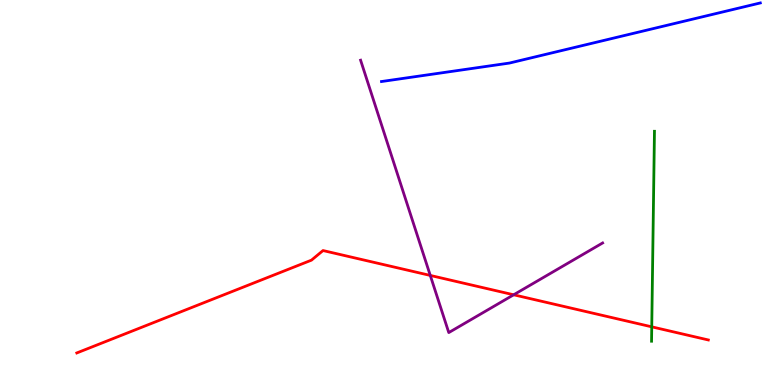[{'lines': ['blue', 'red'], 'intersections': []}, {'lines': ['green', 'red'], 'intersections': [{'x': 8.41, 'y': 1.51}]}, {'lines': ['purple', 'red'], 'intersections': [{'x': 5.55, 'y': 2.85}, {'x': 6.63, 'y': 2.34}]}, {'lines': ['blue', 'green'], 'intersections': []}, {'lines': ['blue', 'purple'], 'intersections': []}, {'lines': ['green', 'purple'], 'intersections': []}]